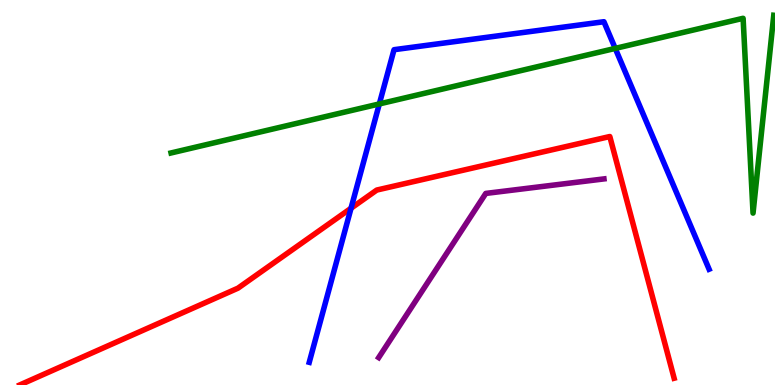[{'lines': ['blue', 'red'], 'intersections': [{'x': 4.53, 'y': 4.59}]}, {'lines': ['green', 'red'], 'intersections': []}, {'lines': ['purple', 'red'], 'intersections': []}, {'lines': ['blue', 'green'], 'intersections': [{'x': 4.89, 'y': 7.3}, {'x': 7.94, 'y': 8.74}]}, {'lines': ['blue', 'purple'], 'intersections': []}, {'lines': ['green', 'purple'], 'intersections': []}]